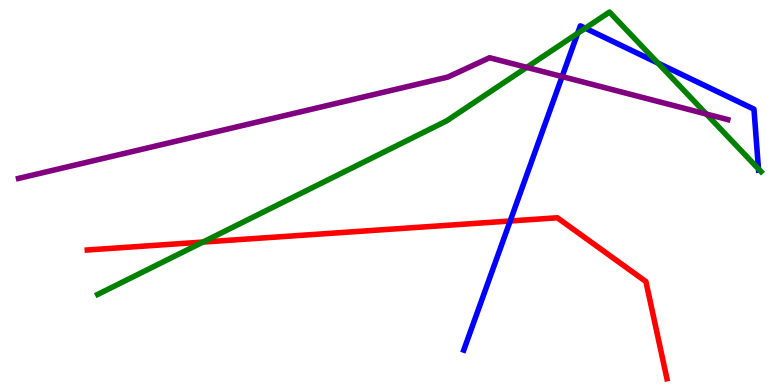[{'lines': ['blue', 'red'], 'intersections': [{'x': 6.58, 'y': 4.26}]}, {'lines': ['green', 'red'], 'intersections': [{'x': 2.62, 'y': 3.71}]}, {'lines': ['purple', 'red'], 'intersections': []}, {'lines': ['blue', 'green'], 'intersections': [{'x': 7.45, 'y': 9.13}, {'x': 7.55, 'y': 9.27}, {'x': 8.49, 'y': 8.36}, {'x': 9.79, 'y': 5.61}]}, {'lines': ['blue', 'purple'], 'intersections': [{'x': 7.25, 'y': 8.01}]}, {'lines': ['green', 'purple'], 'intersections': [{'x': 6.8, 'y': 8.25}, {'x': 9.11, 'y': 7.04}]}]